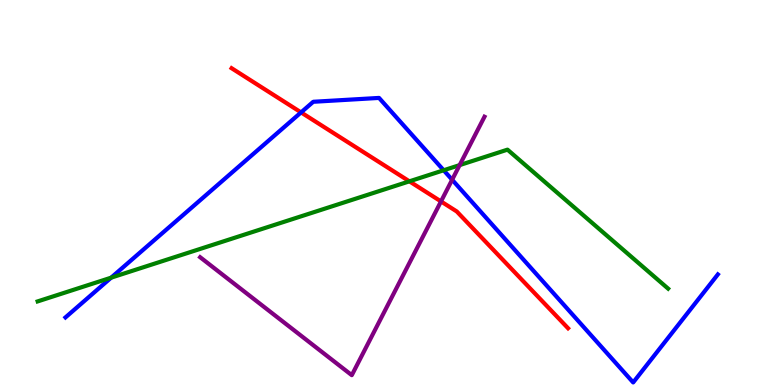[{'lines': ['blue', 'red'], 'intersections': [{'x': 3.88, 'y': 7.08}]}, {'lines': ['green', 'red'], 'intersections': [{'x': 5.28, 'y': 5.29}]}, {'lines': ['purple', 'red'], 'intersections': [{'x': 5.69, 'y': 4.77}]}, {'lines': ['blue', 'green'], 'intersections': [{'x': 1.43, 'y': 2.79}, {'x': 5.72, 'y': 5.58}]}, {'lines': ['blue', 'purple'], 'intersections': [{'x': 5.83, 'y': 5.33}]}, {'lines': ['green', 'purple'], 'intersections': [{'x': 5.93, 'y': 5.71}]}]